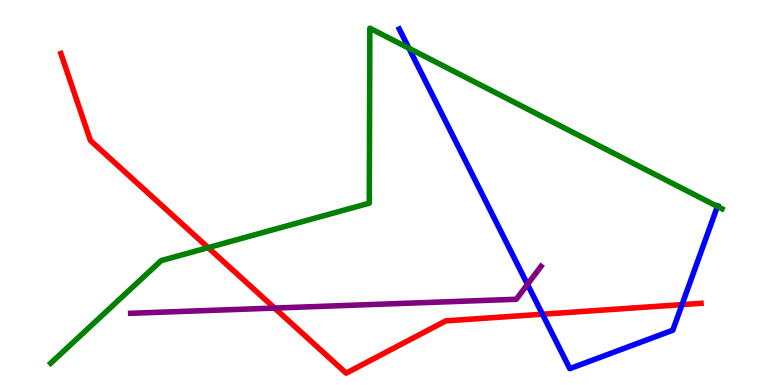[{'lines': ['blue', 'red'], 'intersections': [{'x': 7.0, 'y': 1.84}, {'x': 8.8, 'y': 2.09}]}, {'lines': ['green', 'red'], 'intersections': [{'x': 2.69, 'y': 3.57}]}, {'lines': ['purple', 'red'], 'intersections': [{'x': 3.54, 'y': 2.0}]}, {'lines': ['blue', 'green'], 'intersections': [{'x': 5.28, 'y': 8.75}, {'x': 9.26, 'y': 4.64}]}, {'lines': ['blue', 'purple'], 'intersections': [{'x': 6.81, 'y': 2.61}]}, {'lines': ['green', 'purple'], 'intersections': []}]